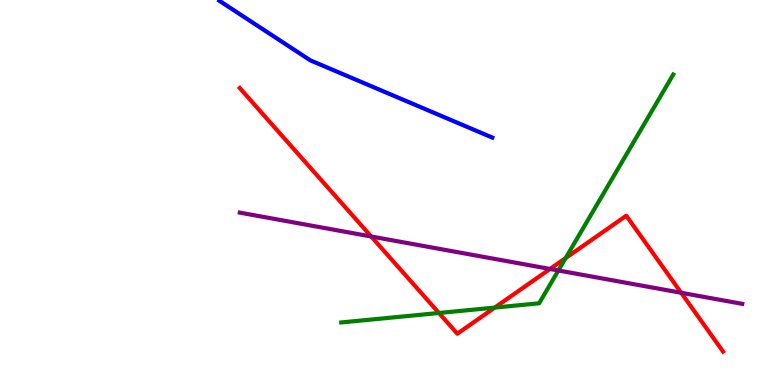[{'lines': ['blue', 'red'], 'intersections': []}, {'lines': ['green', 'red'], 'intersections': [{'x': 5.66, 'y': 1.87}, {'x': 6.38, 'y': 2.01}, {'x': 7.3, 'y': 3.3}]}, {'lines': ['purple', 'red'], 'intersections': [{'x': 4.79, 'y': 3.86}, {'x': 7.1, 'y': 3.01}, {'x': 8.79, 'y': 2.4}]}, {'lines': ['blue', 'green'], 'intersections': []}, {'lines': ['blue', 'purple'], 'intersections': []}, {'lines': ['green', 'purple'], 'intersections': [{'x': 7.2, 'y': 2.97}]}]